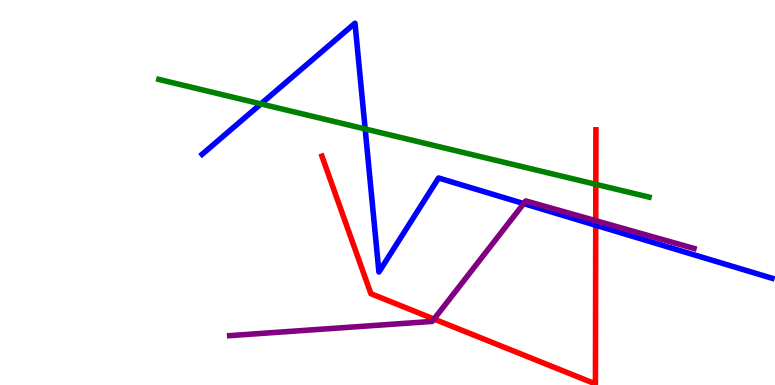[{'lines': ['blue', 'red'], 'intersections': [{'x': 7.69, 'y': 4.15}]}, {'lines': ['green', 'red'], 'intersections': [{'x': 7.69, 'y': 5.21}]}, {'lines': ['purple', 'red'], 'intersections': [{'x': 5.6, 'y': 1.71}, {'x': 7.69, 'y': 4.27}]}, {'lines': ['blue', 'green'], 'intersections': [{'x': 3.37, 'y': 7.3}, {'x': 4.71, 'y': 6.65}]}, {'lines': ['blue', 'purple'], 'intersections': [{'x': 6.76, 'y': 4.71}]}, {'lines': ['green', 'purple'], 'intersections': []}]